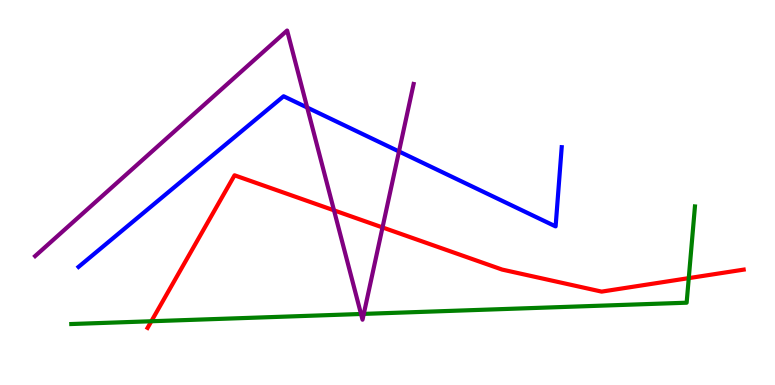[{'lines': ['blue', 'red'], 'intersections': []}, {'lines': ['green', 'red'], 'intersections': [{'x': 1.95, 'y': 1.66}, {'x': 8.89, 'y': 2.78}]}, {'lines': ['purple', 'red'], 'intersections': [{'x': 4.31, 'y': 4.54}, {'x': 4.94, 'y': 4.09}]}, {'lines': ['blue', 'green'], 'intersections': []}, {'lines': ['blue', 'purple'], 'intersections': [{'x': 3.96, 'y': 7.21}, {'x': 5.15, 'y': 6.07}]}, {'lines': ['green', 'purple'], 'intersections': [{'x': 4.66, 'y': 1.84}, {'x': 4.69, 'y': 1.85}]}]